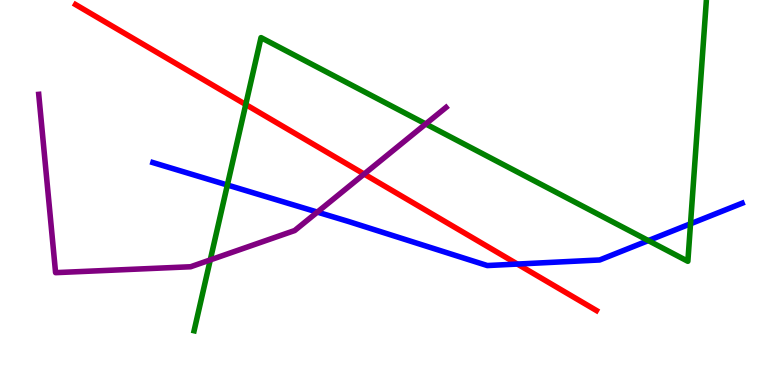[{'lines': ['blue', 'red'], 'intersections': [{'x': 6.68, 'y': 3.14}]}, {'lines': ['green', 'red'], 'intersections': [{'x': 3.17, 'y': 7.28}]}, {'lines': ['purple', 'red'], 'intersections': [{'x': 4.7, 'y': 5.48}]}, {'lines': ['blue', 'green'], 'intersections': [{'x': 2.93, 'y': 5.19}, {'x': 8.37, 'y': 3.75}, {'x': 8.91, 'y': 4.19}]}, {'lines': ['blue', 'purple'], 'intersections': [{'x': 4.09, 'y': 4.49}]}, {'lines': ['green', 'purple'], 'intersections': [{'x': 2.71, 'y': 3.25}, {'x': 5.49, 'y': 6.78}]}]